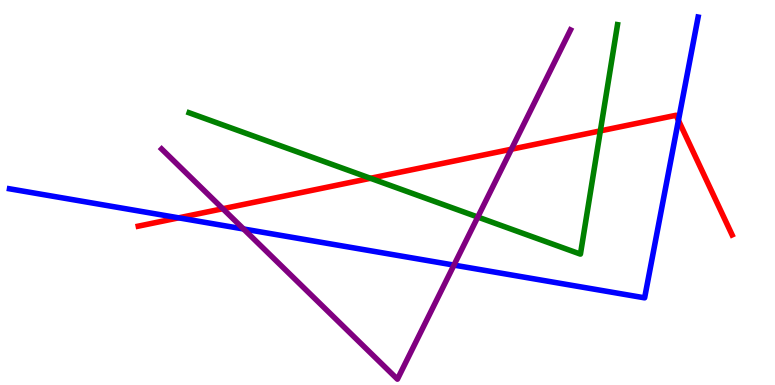[{'lines': ['blue', 'red'], 'intersections': [{'x': 2.31, 'y': 4.34}, {'x': 8.75, 'y': 6.87}]}, {'lines': ['green', 'red'], 'intersections': [{'x': 4.78, 'y': 5.37}, {'x': 7.75, 'y': 6.6}]}, {'lines': ['purple', 'red'], 'intersections': [{'x': 2.88, 'y': 4.58}, {'x': 6.6, 'y': 6.12}]}, {'lines': ['blue', 'green'], 'intersections': []}, {'lines': ['blue', 'purple'], 'intersections': [{'x': 3.14, 'y': 4.05}, {'x': 5.86, 'y': 3.11}]}, {'lines': ['green', 'purple'], 'intersections': [{'x': 6.16, 'y': 4.36}]}]